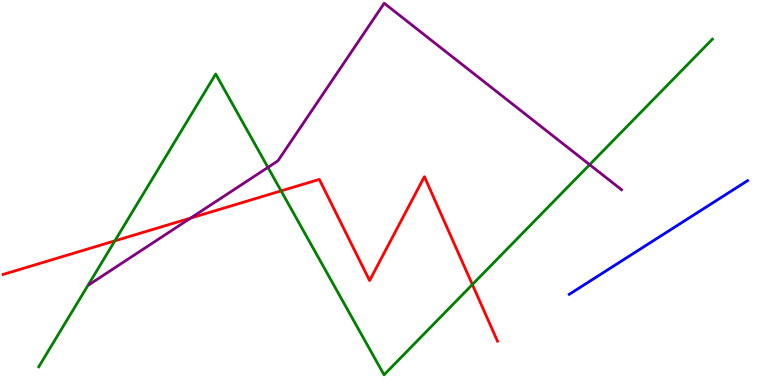[{'lines': ['blue', 'red'], 'intersections': []}, {'lines': ['green', 'red'], 'intersections': [{'x': 1.48, 'y': 3.74}, {'x': 3.63, 'y': 5.04}, {'x': 6.09, 'y': 2.61}]}, {'lines': ['purple', 'red'], 'intersections': [{'x': 2.46, 'y': 4.34}]}, {'lines': ['blue', 'green'], 'intersections': []}, {'lines': ['blue', 'purple'], 'intersections': []}, {'lines': ['green', 'purple'], 'intersections': [{'x': 3.46, 'y': 5.65}, {'x': 7.61, 'y': 5.72}]}]